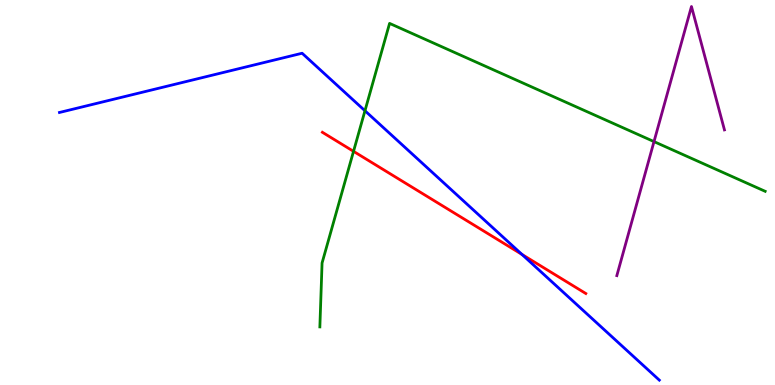[{'lines': ['blue', 'red'], 'intersections': [{'x': 6.74, 'y': 3.39}]}, {'lines': ['green', 'red'], 'intersections': [{'x': 4.56, 'y': 6.07}]}, {'lines': ['purple', 'red'], 'intersections': []}, {'lines': ['blue', 'green'], 'intersections': [{'x': 4.71, 'y': 7.12}]}, {'lines': ['blue', 'purple'], 'intersections': []}, {'lines': ['green', 'purple'], 'intersections': [{'x': 8.44, 'y': 6.32}]}]